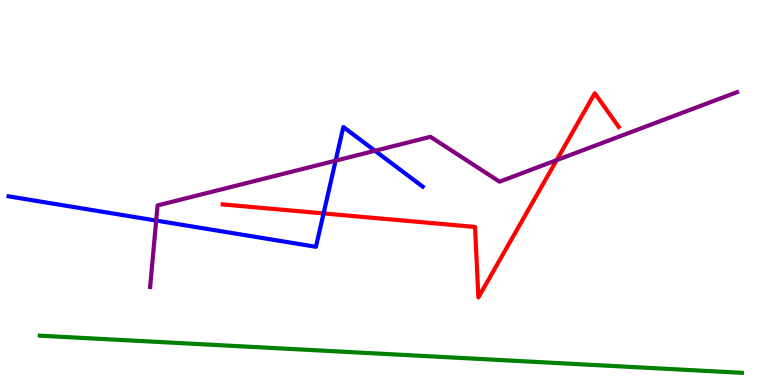[{'lines': ['blue', 'red'], 'intersections': [{'x': 4.18, 'y': 4.46}]}, {'lines': ['green', 'red'], 'intersections': []}, {'lines': ['purple', 'red'], 'intersections': [{'x': 7.18, 'y': 5.84}]}, {'lines': ['blue', 'green'], 'intersections': []}, {'lines': ['blue', 'purple'], 'intersections': [{'x': 2.02, 'y': 4.27}, {'x': 4.33, 'y': 5.83}, {'x': 4.84, 'y': 6.08}]}, {'lines': ['green', 'purple'], 'intersections': []}]